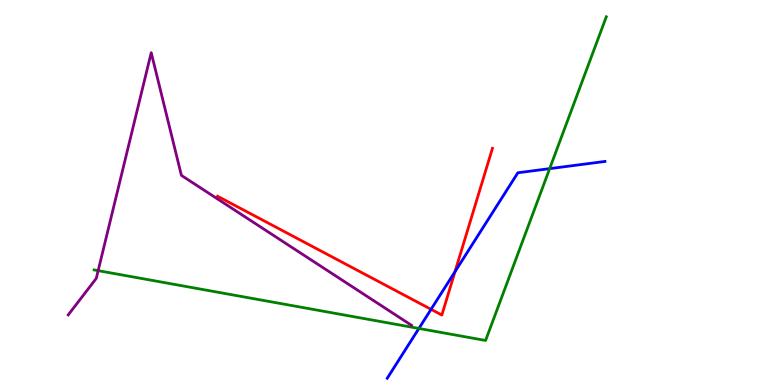[{'lines': ['blue', 'red'], 'intersections': [{'x': 5.56, 'y': 1.97}, {'x': 5.87, 'y': 2.94}]}, {'lines': ['green', 'red'], 'intersections': []}, {'lines': ['purple', 'red'], 'intersections': []}, {'lines': ['blue', 'green'], 'intersections': [{'x': 5.41, 'y': 1.47}, {'x': 7.09, 'y': 5.62}]}, {'lines': ['blue', 'purple'], 'intersections': []}, {'lines': ['green', 'purple'], 'intersections': [{'x': 1.27, 'y': 2.97}]}]